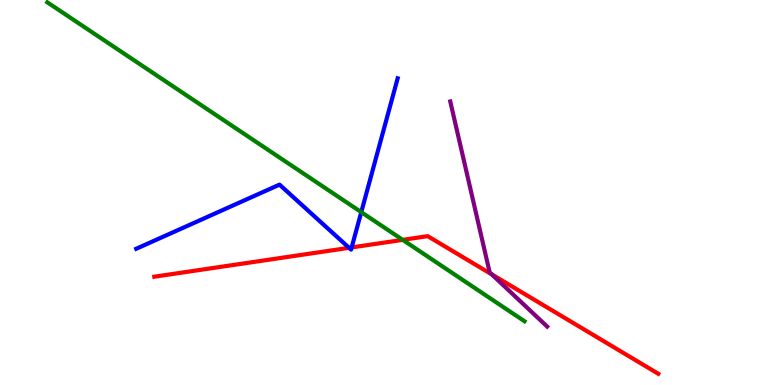[{'lines': ['blue', 'red'], 'intersections': [{'x': 4.5, 'y': 3.56}, {'x': 4.54, 'y': 3.57}]}, {'lines': ['green', 'red'], 'intersections': [{'x': 5.2, 'y': 3.77}]}, {'lines': ['purple', 'red'], 'intersections': [{'x': 6.35, 'y': 2.87}]}, {'lines': ['blue', 'green'], 'intersections': [{'x': 4.66, 'y': 4.49}]}, {'lines': ['blue', 'purple'], 'intersections': []}, {'lines': ['green', 'purple'], 'intersections': []}]